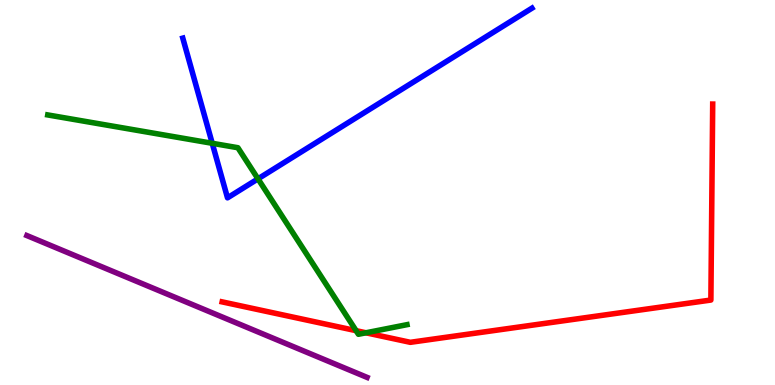[{'lines': ['blue', 'red'], 'intersections': []}, {'lines': ['green', 'red'], 'intersections': [{'x': 4.59, 'y': 1.41}, {'x': 4.72, 'y': 1.36}]}, {'lines': ['purple', 'red'], 'intersections': []}, {'lines': ['blue', 'green'], 'intersections': [{'x': 2.74, 'y': 6.28}, {'x': 3.33, 'y': 5.35}]}, {'lines': ['blue', 'purple'], 'intersections': []}, {'lines': ['green', 'purple'], 'intersections': []}]